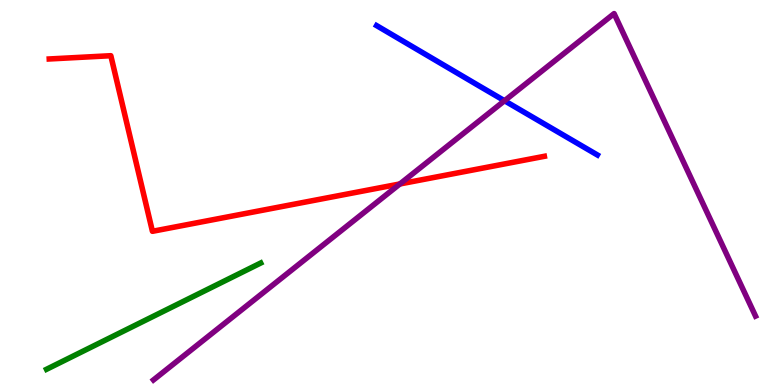[{'lines': ['blue', 'red'], 'intersections': []}, {'lines': ['green', 'red'], 'intersections': []}, {'lines': ['purple', 'red'], 'intersections': [{'x': 5.16, 'y': 5.22}]}, {'lines': ['blue', 'green'], 'intersections': []}, {'lines': ['blue', 'purple'], 'intersections': [{'x': 6.51, 'y': 7.38}]}, {'lines': ['green', 'purple'], 'intersections': []}]